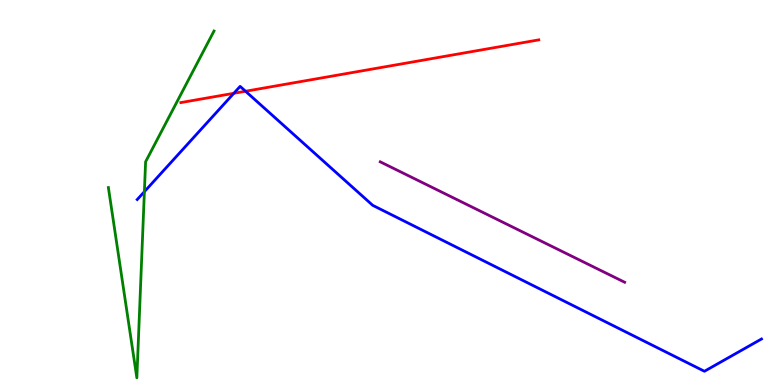[{'lines': ['blue', 'red'], 'intersections': [{'x': 3.02, 'y': 7.58}, {'x': 3.17, 'y': 7.63}]}, {'lines': ['green', 'red'], 'intersections': []}, {'lines': ['purple', 'red'], 'intersections': []}, {'lines': ['blue', 'green'], 'intersections': [{'x': 1.86, 'y': 5.02}]}, {'lines': ['blue', 'purple'], 'intersections': []}, {'lines': ['green', 'purple'], 'intersections': []}]